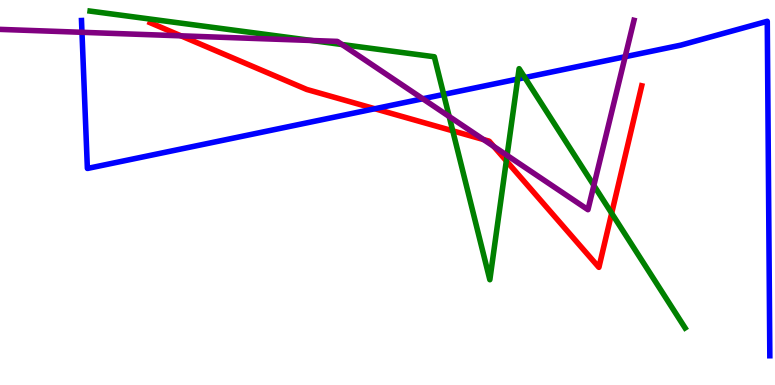[{'lines': ['blue', 'red'], 'intersections': [{'x': 4.84, 'y': 7.18}]}, {'lines': ['green', 'red'], 'intersections': [{'x': 5.84, 'y': 6.6}, {'x': 6.53, 'y': 5.82}, {'x': 7.89, 'y': 4.46}]}, {'lines': ['purple', 'red'], 'intersections': [{'x': 2.33, 'y': 9.07}, {'x': 6.24, 'y': 6.38}, {'x': 6.37, 'y': 6.2}]}, {'lines': ['blue', 'green'], 'intersections': [{'x': 5.73, 'y': 7.55}, {'x': 6.68, 'y': 7.95}, {'x': 6.77, 'y': 7.99}]}, {'lines': ['blue', 'purple'], 'intersections': [{'x': 1.06, 'y': 9.16}, {'x': 5.46, 'y': 7.43}, {'x': 8.07, 'y': 8.53}]}, {'lines': ['green', 'purple'], 'intersections': [{'x': 4.02, 'y': 8.95}, {'x': 4.41, 'y': 8.84}, {'x': 5.8, 'y': 6.97}, {'x': 6.54, 'y': 5.96}, {'x': 7.66, 'y': 5.18}]}]